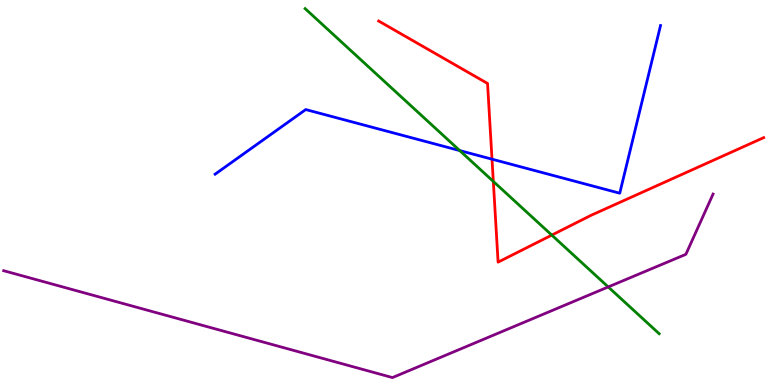[{'lines': ['blue', 'red'], 'intersections': [{'x': 6.35, 'y': 5.87}]}, {'lines': ['green', 'red'], 'intersections': [{'x': 6.37, 'y': 5.29}, {'x': 7.12, 'y': 3.89}]}, {'lines': ['purple', 'red'], 'intersections': []}, {'lines': ['blue', 'green'], 'intersections': [{'x': 5.93, 'y': 6.09}]}, {'lines': ['blue', 'purple'], 'intersections': []}, {'lines': ['green', 'purple'], 'intersections': [{'x': 7.85, 'y': 2.55}]}]